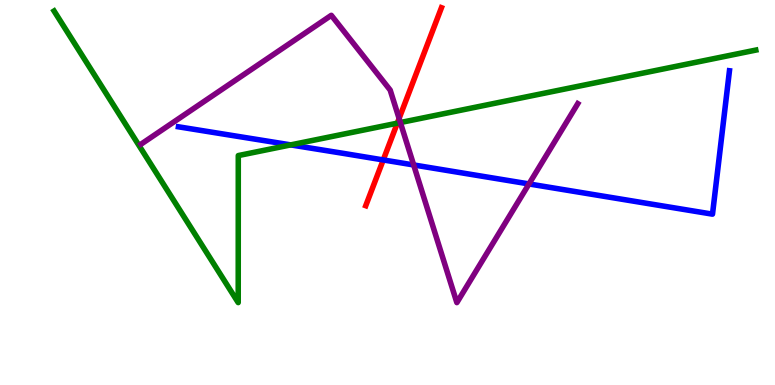[{'lines': ['blue', 'red'], 'intersections': [{'x': 4.95, 'y': 5.85}]}, {'lines': ['green', 'red'], 'intersections': [{'x': 5.13, 'y': 6.8}]}, {'lines': ['purple', 'red'], 'intersections': [{'x': 5.15, 'y': 6.92}]}, {'lines': ['blue', 'green'], 'intersections': [{'x': 3.75, 'y': 6.24}]}, {'lines': ['blue', 'purple'], 'intersections': [{'x': 5.34, 'y': 5.72}, {'x': 6.83, 'y': 5.22}]}, {'lines': ['green', 'purple'], 'intersections': [{'x': 5.17, 'y': 6.82}]}]